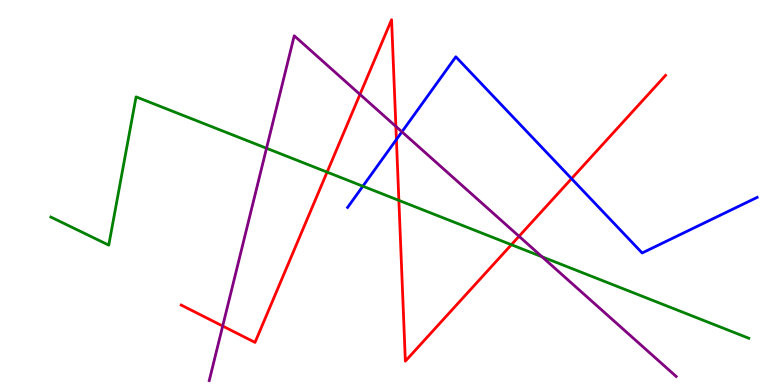[{'lines': ['blue', 'red'], 'intersections': [{'x': 5.12, 'y': 6.38}, {'x': 7.37, 'y': 5.36}]}, {'lines': ['green', 'red'], 'intersections': [{'x': 4.22, 'y': 5.53}, {'x': 5.15, 'y': 4.8}, {'x': 6.6, 'y': 3.64}]}, {'lines': ['purple', 'red'], 'intersections': [{'x': 2.87, 'y': 1.53}, {'x': 4.64, 'y': 7.55}, {'x': 5.11, 'y': 6.72}, {'x': 6.7, 'y': 3.86}]}, {'lines': ['blue', 'green'], 'intersections': [{'x': 4.68, 'y': 5.16}]}, {'lines': ['blue', 'purple'], 'intersections': [{'x': 5.19, 'y': 6.58}]}, {'lines': ['green', 'purple'], 'intersections': [{'x': 3.44, 'y': 6.15}, {'x': 6.99, 'y': 3.33}]}]